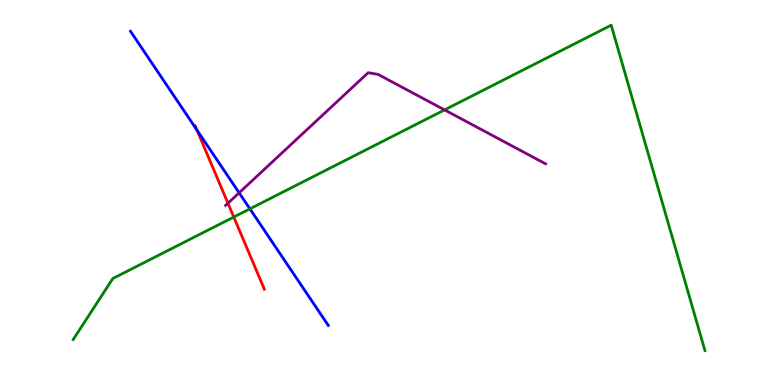[{'lines': ['blue', 'red'], 'intersections': [{'x': 2.54, 'y': 6.62}]}, {'lines': ['green', 'red'], 'intersections': [{'x': 3.02, 'y': 4.36}]}, {'lines': ['purple', 'red'], 'intersections': [{'x': 2.94, 'y': 4.72}]}, {'lines': ['blue', 'green'], 'intersections': [{'x': 3.22, 'y': 4.58}]}, {'lines': ['blue', 'purple'], 'intersections': [{'x': 3.09, 'y': 4.99}]}, {'lines': ['green', 'purple'], 'intersections': [{'x': 5.74, 'y': 7.15}]}]